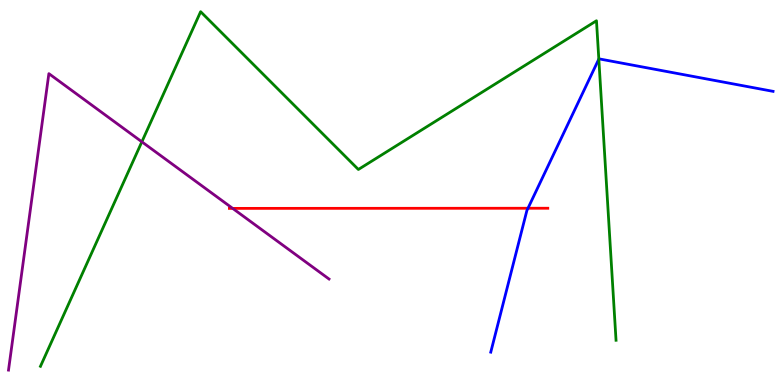[{'lines': ['blue', 'red'], 'intersections': [{'x': 6.81, 'y': 4.59}]}, {'lines': ['green', 'red'], 'intersections': []}, {'lines': ['purple', 'red'], 'intersections': [{'x': 3.0, 'y': 4.59}]}, {'lines': ['blue', 'green'], 'intersections': [{'x': 7.73, 'y': 8.47}]}, {'lines': ['blue', 'purple'], 'intersections': []}, {'lines': ['green', 'purple'], 'intersections': [{'x': 1.83, 'y': 6.32}]}]